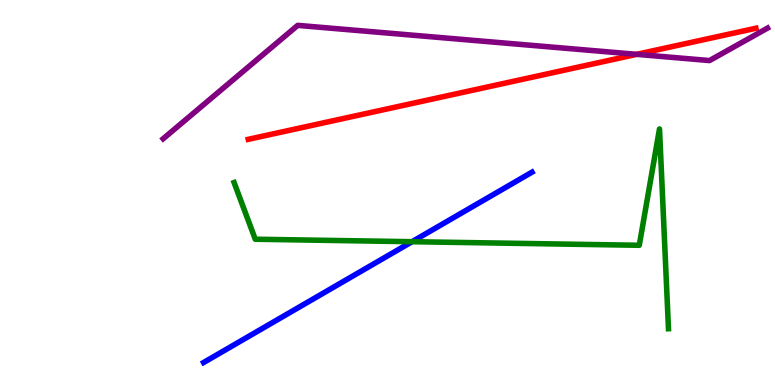[{'lines': ['blue', 'red'], 'intersections': []}, {'lines': ['green', 'red'], 'intersections': []}, {'lines': ['purple', 'red'], 'intersections': [{'x': 8.22, 'y': 8.59}]}, {'lines': ['blue', 'green'], 'intersections': [{'x': 5.32, 'y': 3.72}]}, {'lines': ['blue', 'purple'], 'intersections': []}, {'lines': ['green', 'purple'], 'intersections': []}]